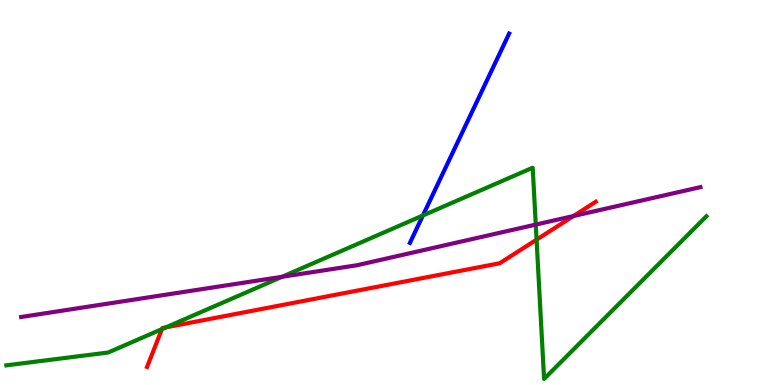[{'lines': ['blue', 'red'], 'intersections': []}, {'lines': ['green', 'red'], 'intersections': [{'x': 2.09, 'y': 1.45}, {'x': 2.14, 'y': 1.5}, {'x': 6.92, 'y': 3.77}]}, {'lines': ['purple', 'red'], 'intersections': [{'x': 7.4, 'y': 4.39}]}, {'lines': ['blue', 'green'], 'intersections': [{'x': 5.46, 'y': 4.4}]}, {'lines': ['blue', 'purple'], 'intersections': []}, {'lines': ['green', 'purple'], 'intersections': [{'x': 3.64, 'y': 2.81}, {'x': 6.91, 'y': 4.17}]}]